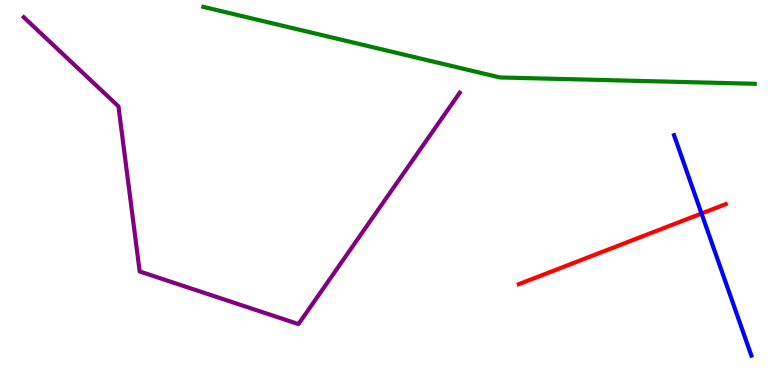[{'lines': ['blue', 'red'], 'intersections': [{'x': 9.05, 'y': 4.45}]}, {'lines': ['green', 'red'], 'intersections': []}, {'lines': ['purple', 'red'], 'intersections': []}, {'lines': ['blue', 'green'], 'intersections': []}, {'lines': ['blue', 'purple'], 'intersections': []}, {'lines': ['green', 'purple'], 'intersections': []}]